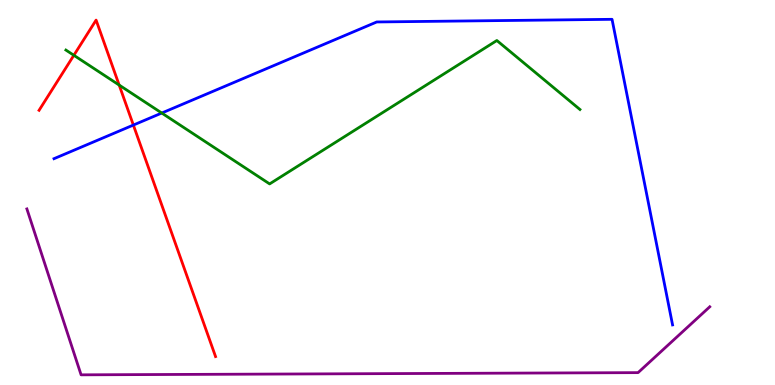[{'lines': ['blue', 'red'], 'intersections': [{'x': 1.72, 'y': 6.75}]}, {'lines': ['green', 'red'], 'intersections': [{'x': 0.953, 'y': 8.56}, {'x': 1.54, 'y': 7.79}]}, {'lines': ['purple', 'red'], 'intersections': []}, {'lines': ['blue', 'green'], 'intersections': [{'x': 2.09, 'y': 7.06}]}, {'lines': ['blue', 'purple'], 'intersections': []}, {'lines': ['green', 'purple'], 'intersections': []}]